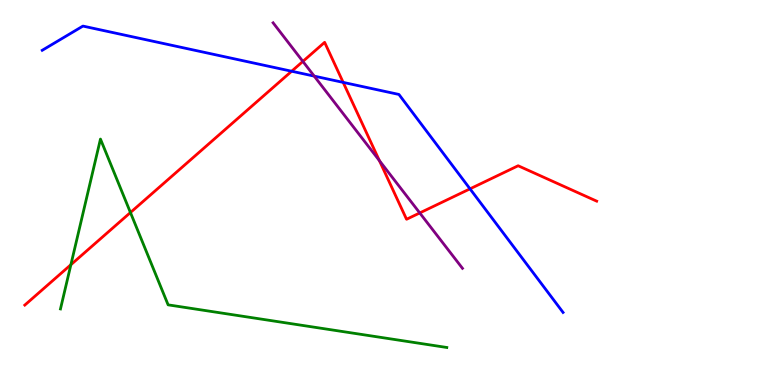[{'lines': ['blue', 'red'], 'intersections': [{'x': 3.76, 'y': 8.15}, {'x': 4.43, 'y': 7.86}, {'x': 6.06, 'y': 5.09}]}, {'lines': ['green', 'red'], 'intersections': [{'x': 0.915, 'y': 3.12}, {'x': 1.68, 'y': 4.48}]}, {'lines': ['purple', 'red'], 'intersections': [{'x': 3.91, 'y': 8.4}, {'x': 4.9, 'y': 5.83}, {'x': 5.42, 'y': 4.47}]}, {'lines': ['blue', 'green'], 'intersections': []}, {'lines': ['blue', 'purple'], 'intersections': [{'x': 4.05, 'y': 8.02}]}, {'lines': ['green', 'purple'], 'intersections': []}]